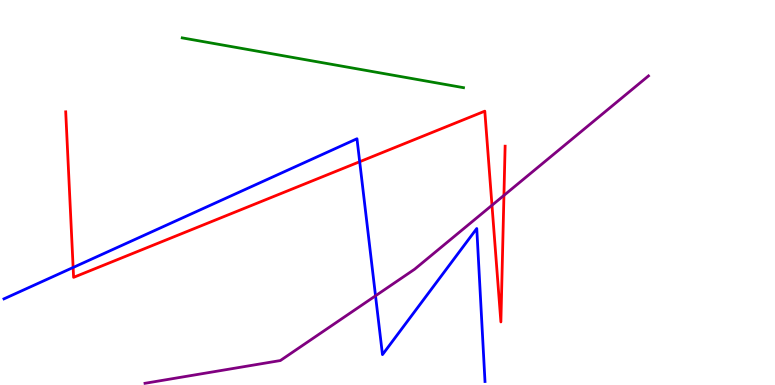[{'lines': ['blue', 'red'], 'intersections': [{'x': 0.944, 'y': 3.05}, {'x': 4.64, 'y': 5.8}]}, {'lines': ['green', 'red'], 'intersections': []}, {'lines': ['purple', 'red'], 'intersections': [{'x': 6.35, 'y': 4.67}, {'x': 6.5, 'y': 4.92}]}, {'lines': ['blue', 'green'], 'intersections': []}, {'lines': ['blue', 'purple'], 'intersections': [{'x': 4.85, 'y': 2.32}]}, {'lines': ['green', 'purple'], 'intersections': []}]